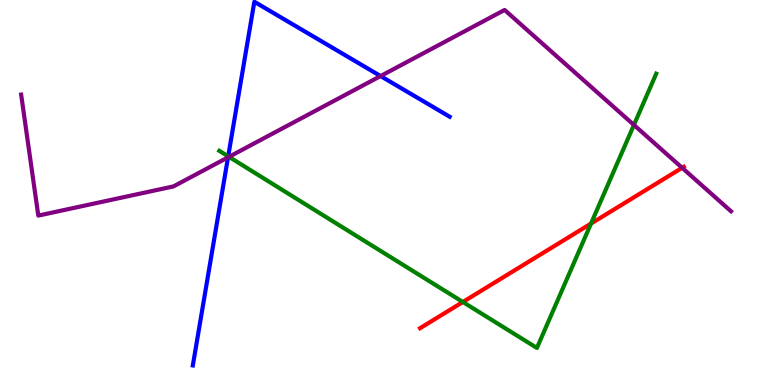[{'lines': ['blue', 'red'], 'intersections': []}, {'lines': ['green', 'red'], 'intersections': [{'x': 5.97, 'y': 2.16}, {'x': 7.63, 'y': 4.19}]}, {'lines': ['purple', 'red'], 'intersections': [{'x': 8.8, 'y': 5.64}]}, {'lines': ['blue', 'green'], 'intersections': [{'x': 2.94, 'y': 5.94}]}, {'lines': ['blue', 'purple'], 'intersections': [{'x': 2.94, 'y': 5.91}, {'x': 4.91, 'y': 8.02}]}, {'lines': ['green', 'purple'], 'intersections': [{'x': 2.95, 'y': 5.93}, {'x': 8.18, 'y': 6.75}]}]